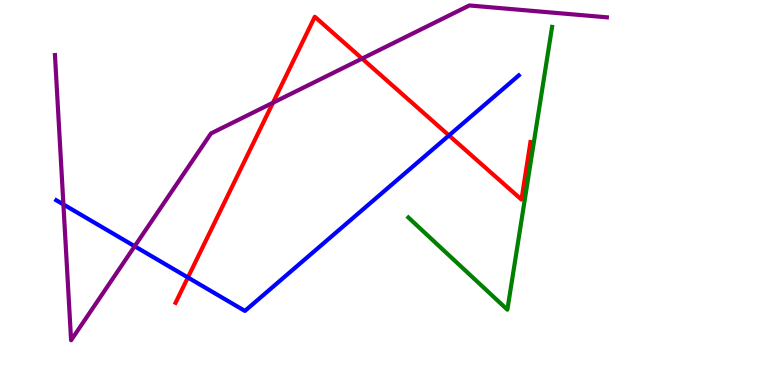[{'lines': ['blue', 'red'], 'intersections': [{'x': 2.42, 'y': 2.79}, {'x': 5.79, 'y': 6.48}]}, {'lines': ['green', 'red'], 'intersections': []}, {'lines': ['purple', 'red'], 'intersections': [{'x': 3.52, 'y': 7.33}, {'x': 4.67, 'y': 8.48}]}, {'lines': ['blue', 'green'], 'intersections': []}, {'lines': ['blue', 'purple'], 'intersections': [{'x': 0.818, 'y': 4.69}, {'x': 1.74, 'y': 3.6}]}, {'lines': ['green', 'purple'], 'intersections': []}]